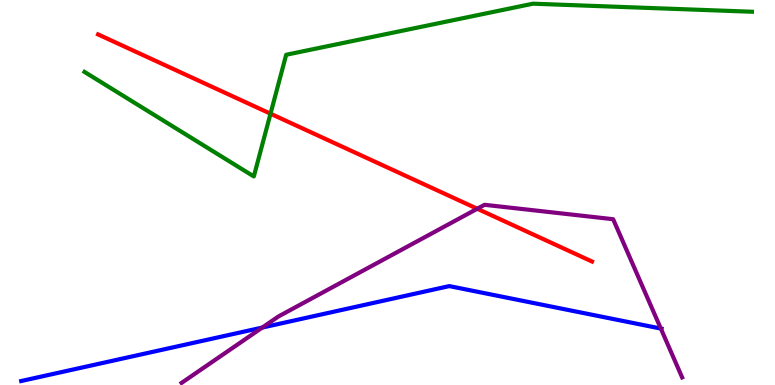[{'lines': ['blue', 'red'], 'intersections': []}, {'lines': ['green', 'red'], 'intersections': [{'x': 3.49, 'y': 7.05}]}, {'lines': ['purple', 'red'], 'intersections': [{'x': 6.16, 'y': 4.58}]}, {'lines': ['blue', 'green'], 'intersections': []}, {'lines': ['blue', 'purple'], 'intersections': [{'x': 3.38, 'y': 1.49}, {'x': 8.53, 'y': 1.47}]}, {'lines': ['green', 'purple'], 'intersections': []}]